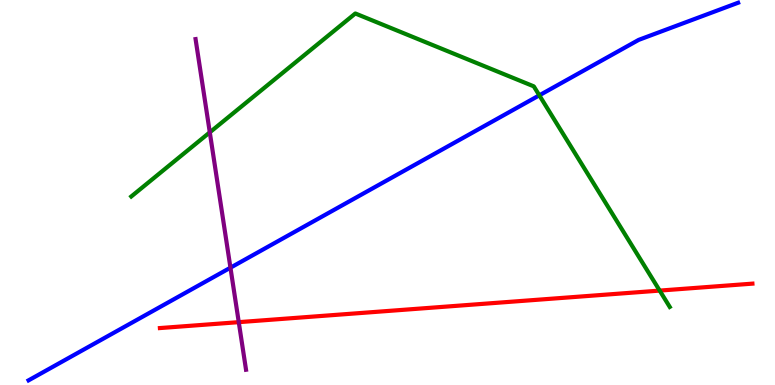[{'lines': ['blue', 'red'], 'intersections': []}, {'lines': ['green', 'red'], 'intersections': [{'x': 8.51, 'y': 2.45}]}, {'lines': ['purple', 'red'], 'intersections': [{'x': 3.08, 'y': 1.63}]}, {'lines': ['blue', 'green'], 'intersections': [{'x': 6.96, 'y': 7.52}]}, {'lines': ['blue', 'purple'], 'intersections': [{'x': 2.97, 'y': 3.05}]}, {'lines': ['green', 'purple'], 'intersections': [{'x': 2.71, 'y': 6.56}]}]